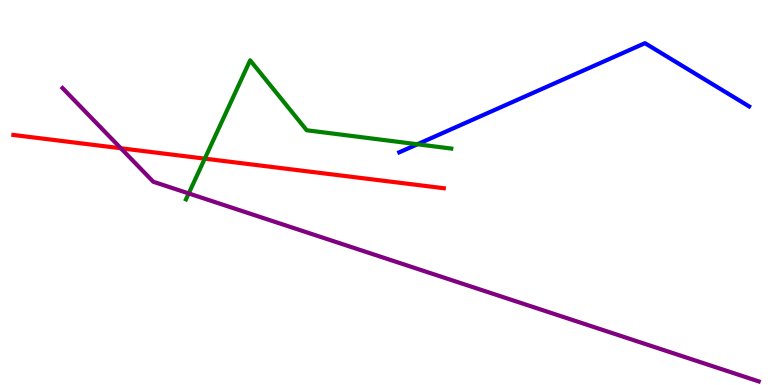[{'lines': ['blue', 'red'], 'intersections': []}, {'lines': ['green', 'red'], 'intersections': [{'x': 2.64, 'y': 5.88}]}, {'lines': ['purple', 'red'], 'intersections': [{'x': 1.56, 'y': 6.15}]}, {'lines': ['blue', 'green'], 'intersections': [{'x': 5.39, 'y': 6.25}]}, {'lines': ['blue', 'purple'], 'intersections': []}, {'lines': ['green', 'purple'], 'intersections': [{'x': 2.44, 'y': 4.98}]}]